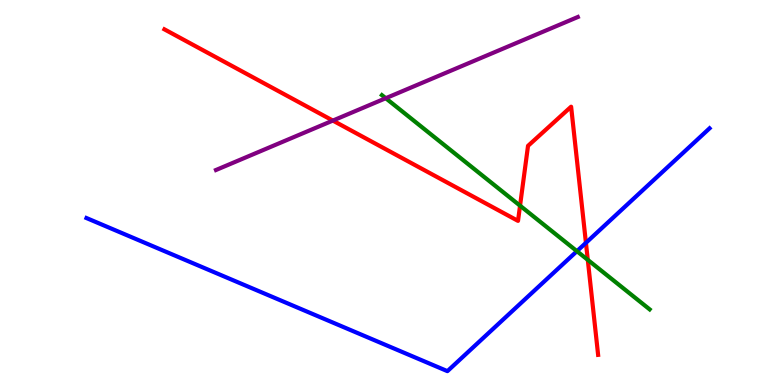[{'lines': ['blue', 'red'], 'intersections': [{'x': 7.56, 'y': 3.69}]}, {'lines': ['green', 'red'], 'intersections': [{'x': 6.71, 'y': 4.66}, {'x': 7.58, 'y': 3.25}]}, {'lines': ['purple', 'red'], 'intersections': [{'x': 4.29, 'y': 6.87}]}, {'lines': ['blue', 'green'], 'intersections': [{'x': 7.44, 'y': 3.48}]}, {'lines': ['blue', 'purple'], 'intersections': []}, {'lines': ['green', 'purple'], 'intersections': [{'x': 4.98, 'y': 7.45}]}]